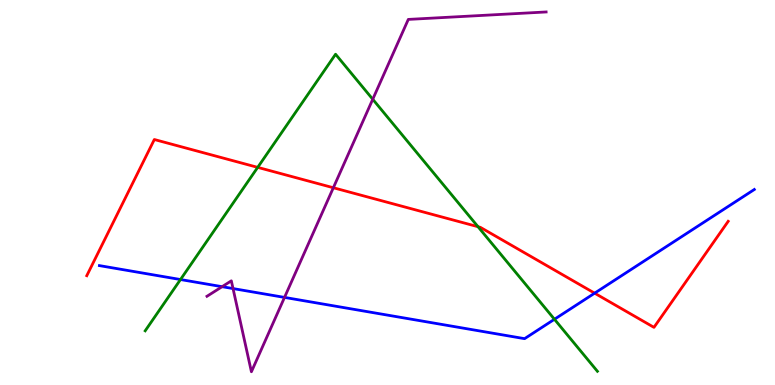[{'lines': ['blue', 'red'], 'intersections': [{'x': 7.67, 'y': 2.38}]}, {'lines': ['green', 'red'], 'intersections': [{'x': 3.33, 'y': 5.65}, {'x': 6.17, 'y': 4.11}]}, {'lines': ['purple', 'red'], 'intersections': [{'x': 4.3, 'y': 5.12}]}, {'lines': ['blue', 'green'], 'intersections': [{'x': 2.33, 'y': 2.74}, {'x': 7.15, 'y': 1.71}]}, {'lines': ['blue', 'purple'], 'intersections': [{'x': 2.87, 'y': 2.55}, {'x': 3.01, 'y': 2.5}, {'x': 3.67, 'y': 2.28}]}, {'lines': ['green', 'purple'], 'intersections': [{'x': 4.81, 'y': 7.42}]}]